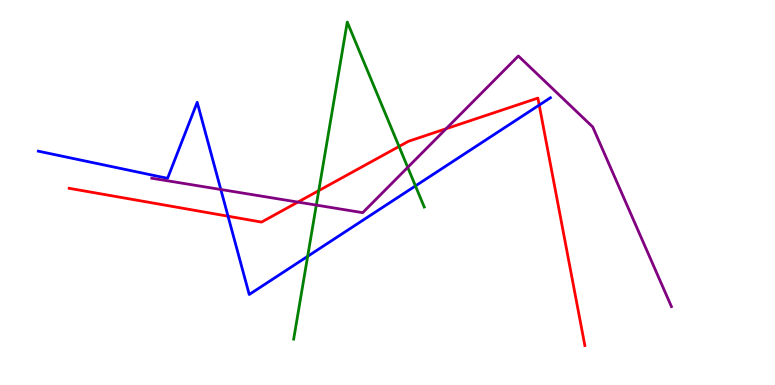[{'lines': ['blue', 'red'], 'intersections': [{'x': 2.94, 'y': 4.38}, {'x': 6.96, 'y': 7.27}]}, {'lines': ['green', 'red'], 'intersections': [{'x': 4.11, 'y': 5.05}, {'x': 5.15, 'y': 6.2}]}, {'lines': ['purple', 'red'], 'intersections': [{'x': 3.84, 'y': 4.75}, {'x': 5.76, 'y': 6.66}]}, {'lines': ['blue', 'green'], 'intersections': [{'x': 3.97, 'y': 3.34}, {'x': 5.36, 'y': 5.17}]}, {'lines': ['blue', 'purple'], 'intersections': [{'x': 2.85, 'y': 5.08}]}, {'lines': ['green', 'purple'], 'intersections': [{'x': 4.08, 'y': 4.67}, {'x': 5.26, 'y': 5.65}]}]